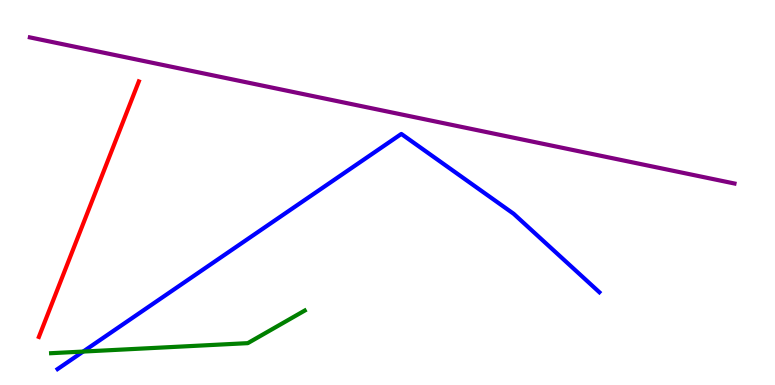[{'lines': ['blue', 'red'], 'intersections': []}, {'lines': ['green', 'red'], 'intersections': []}, {'lines': ['purple', 'red'], 'intersections': []}, {'lines': ['blue', 'green'], 'intersections': [{'x': 1.07, 'y': 0.869}]}, {'lines': ['blue', 'purple'], 'intersections': []}, {'lines': ['green', 'purple'], 'intersections': []}]